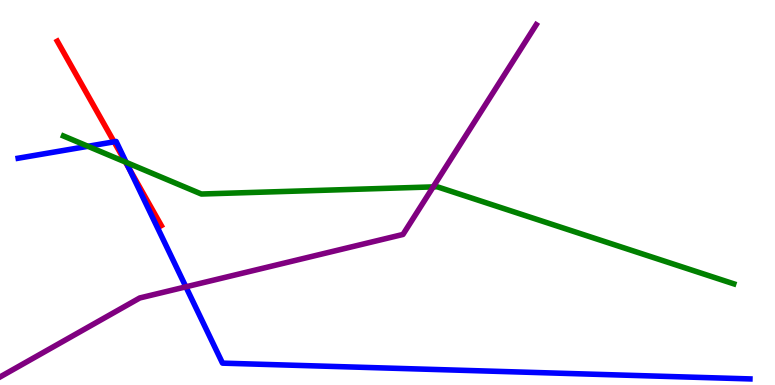[{'lines': ['blue', 'red'], 'intersections': [{'x': 1.47, 'y': 6.32}, {'x': 1.67, 'y': 5.63}]}, {'lines': ['green', 'red'], 'intersections': [{'x': 1.62, 'y': 5.79}]}, {'lines': ['purple', 'red'], 'intersections': []}, {'lines': ['blue', 'green'], 'intersections': [{'x': 1.13, 'y': 6.2}, {'x': 1.63, 'y': 5.78}]}, {'lines': ['blue', 'purple'], 'intersections': [{'x': 2.4, 'y': 2.55}]}, {'lines': ['green', 'purple'], 'intersections': [{'x': 5.59, 'y': 5.15}]}]